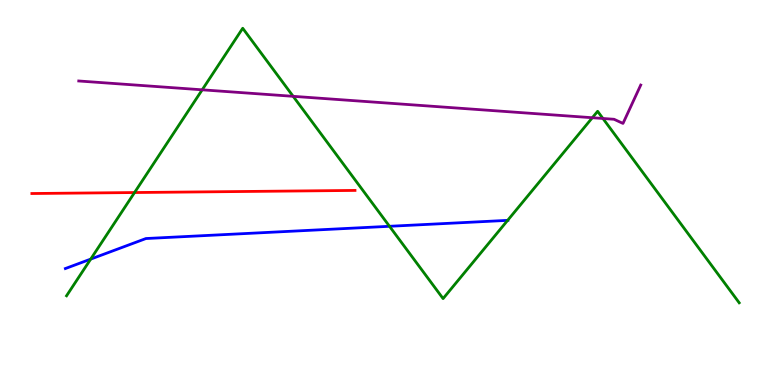[{'lines': ['blue', 'red'], 'intersections': []}, {'lines': ['green', 'red'], 'intersections': [{'x': 1.74, 'y': 5.0}]}, {'lines': ['purple', 'red'], 'intersections': []}, {'lines': ['blue', 'green'], 'intersections': [{'x': 1.17, 'y': 3.27}, {'x': 5.03, 'y': 4.12}, {'x': 6.55, 'y': 4.28}]}, {'lines': ['blue', 'purple'], 'intersections': []}, {'lines': ['green', 'purple'], 'intersections': [{'x': 2.61, 'y': 7.67}, {'x': 3.78, 'y': 7.5}, {'x': 7.64, 'y': 6.94}, {'x': 7.78, 'y': 6.92}]}]